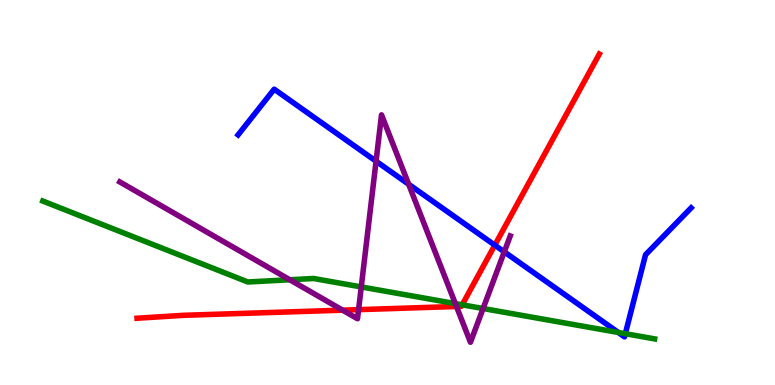[{'lines': ['blue', 'red'], 'intersections': [{'x': 6.38, 'y': 3.63}]}, {'lines': ['green', 'red'], 'intersections': [{'x': 5.96, 'y': 2.08}]}, {'lines': ['purple', 'red'], 'intersections': [{'x': 4.42, 'y': 1.94}, {'x': 4.63, 'y': 1.96}, {'x': 5.89, 'y': 2.04}]}, {'lines': ['blue', 'green'], 'intersections': [{'x': 7.98, 'y': 1.36}, {'x': 8.07, 'y': 1.33}]}, {'lines': ['blue', 'purple'], 'intersections': [{'x': 4.85, 'y': 5.81}, {'x': 5.27, 'y': 5.21}, {'x': 6.51, 'y': 3.46}]}, {'lines': ['green', 'purple'], 'intersections': [{'x': 3.74, 'y': 2.73}, {'x': 4.66, 'y': 2.55}, {'x': 5.88, 'y': 2.11}, {'x': 6.23, 'y': 1.99}]}]